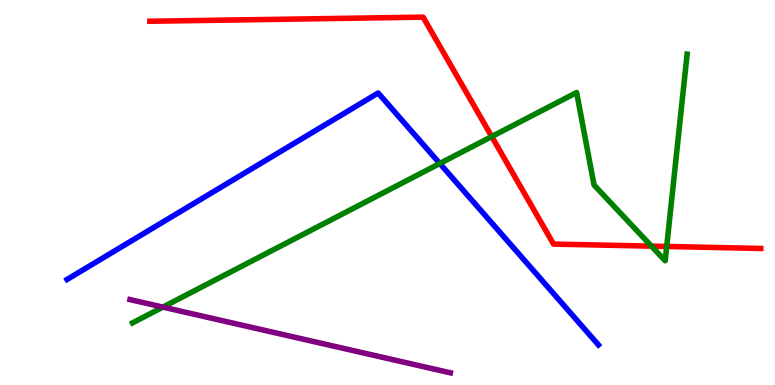[{'lines': ['blue', 'red'], 'intersections': []}, {'lines': ['green', 'red'], 'intersections': [{'x': 6.34, 'y': 6.45}, {'x': 8.41, 'y': 3.61}, {'x': 8.6, 'y': 3.6}]}, {'lines': ['purple', 'red'], 'intersections': []}, {'lines': ['blue', 'green'], 'intersections': [{'x': 5.67, 'y': 5.75}]}, {'lines': ['blue', 'purple'], 'intersections': []}, {'lines': ['green', 'purple'], 'intersections': [{'x': 2.1, 'y': 2.02}]}]